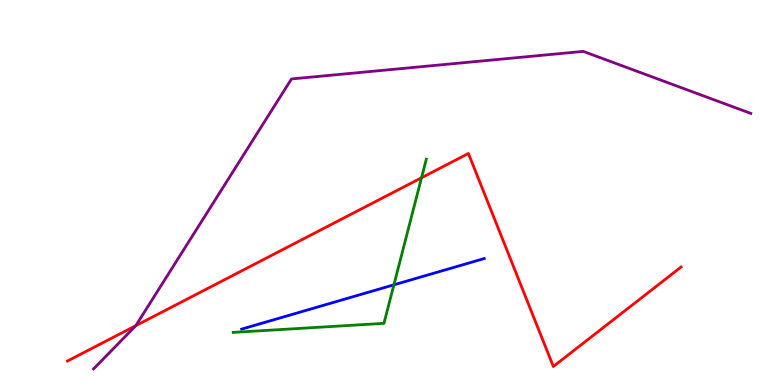[{'lines': ['blue', 'red'], 'intersections': []}, {'lines': ['green', 'red'], 'intersections': [{'x': 5.44, 'y': 5.38}]}, {'lines': ['purple', 'red'], 'intersections': [{'x': 1.75, 'y': 1.54}]}, {'lines': ['blue', 'green'], 'intersections': [{'x': 5.08, 'y': 2.6}]}, {'lines': ['blue', 'purple'], 'intersections': []}, {'lines': ['green', 'purple'], 'intersections': []}]